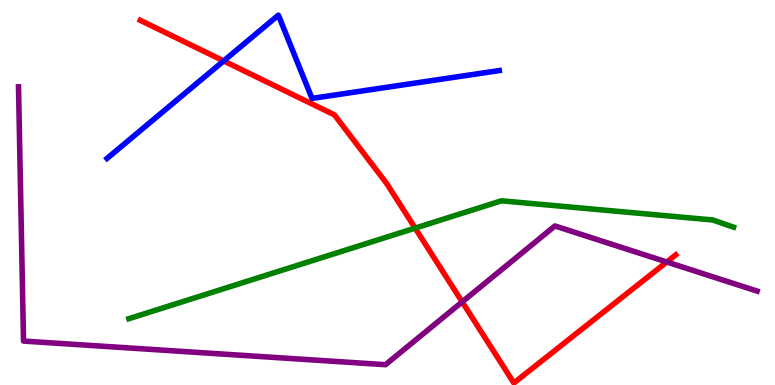[{'lines': ['blue', 'red'], 'intersections': [{'x': 2.89, 'y': 8.42}]}, {'lines': ['green', 'red'], 'intersections': [{'x': 5.36, 'y': 4.07}]}, {'lines': ['purple', 'red'], 'intersections': [{'x': 5.96, 'y': 2.16}, {'x': 8.6, 'y': 3.2}]}, {'lines': ['blue', 'green'], 'intersections': []}, {'lines': ['blue', 'purple'], 'intersections': []}, {'lines': ['green', 'purple'], 'intersections': []}]